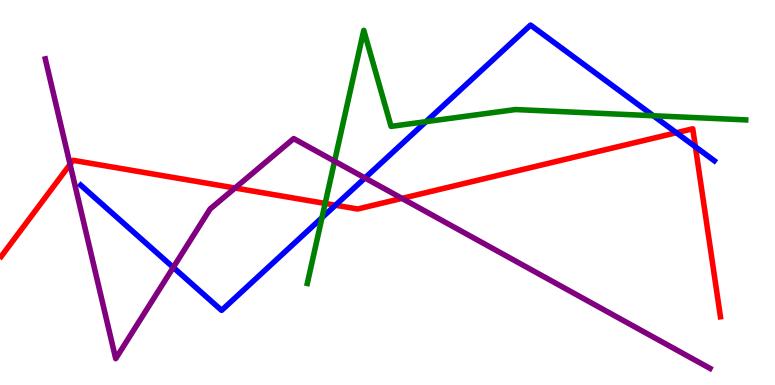[{'lines': ['blue', 'red'], 'intersections': [{'x': 4.33, 'y': 4.67}, {'x': 8.73, 'y': 6.55}, {'x': 8.97, 'y': 6.19}]}, {'lines': ['green', 'red'], 'intersections': [{'x': 4.2, 'y': 4.72}]}, {'lines': ['purple', 'red'], 'intersections': [{'x': 0.904, 'y': 5.73}, {'x': 3.03, 'y': 5.12}, {'x': 5.19, 'y': 4.85}]}, {'lines': ['blue', 'green'], 'intersections': [{'x': 4.15, 'y': 4.35}, {'x': 5.5, 'y': 6.84}, {'x': 8.43, 'y': 6.99}]}, {'lines': ['blue', 'purple'], 'intersections': [{'x': 2.24, 'y': 3.05}, {'x': 4.71, 'y': 5.38}]}, {'lines': ['green', 'purple'], 'intersections': [{'x': 4.32, 'y': 5.81}]}]